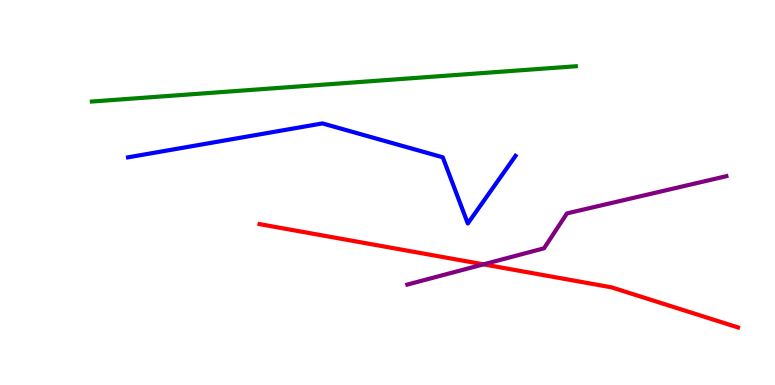[{'lines': ['blue', 'red'], 'intersections': []}, {'lines': ['green', 'red'], 'intersections': []}, {'lines': ['purple', 'red'], 'intersections': [{'x': 6.24, 'y': 3.13}]}, {'lines': ['blue', 'green'], 'intersections': []}, {'lines': ['blue', 'purple'], 'intersections': []}, {'lines': ['green', 'purple'], 'intersections': []}]